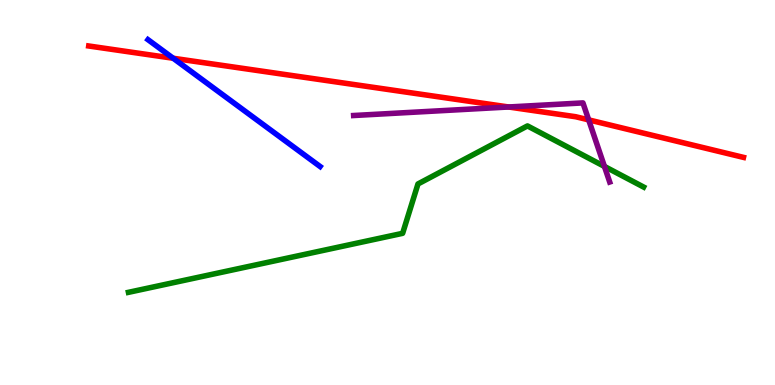[{'lines': ['blue', 'red'], 'intersections': [{'x': 2.23, 'y': 8.49}]}, {'lines': ['green', 'red'], 'intersections': []}, {'lines': ['purple', 'red'], 'intersections': [{'x': 6.56, 'y': 7.22}, {'x': 7.6, 'y': 6.89}]}, {'lines': ['blue', 'green'], 'intersections': []}, {'lines': ['blue', 'purple'], 'intersections': []}, {'lines': ['green', 'purple'], 'intersections': [{'x': 7.8, 'y': 5.68}]}]